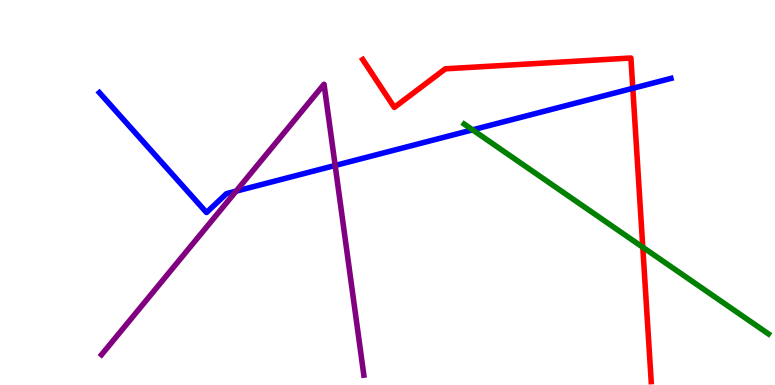[{'lines': ['blue', 'red'], 'intersections': [{'x': 8.17, 'y': 7.71}]}, {'lines': ['green', 'red'], 'intersections': [{'x': 8.29, 'y': 3.58}]}, {'lines': ['purple', 'red'], 'intersections': []}, {'lines': ['blue', 'green'], 'intersections': [{'x': 6.1, 'y': 6.63}]}, {'lines': ['blue', 'purple'], 'intersections': [{'x': 3.05, 'y': 5.03}, {'x': 4.32, 'y': 5.7}]}, {'lines': ['green', 'purple'], 'intersections': []}]